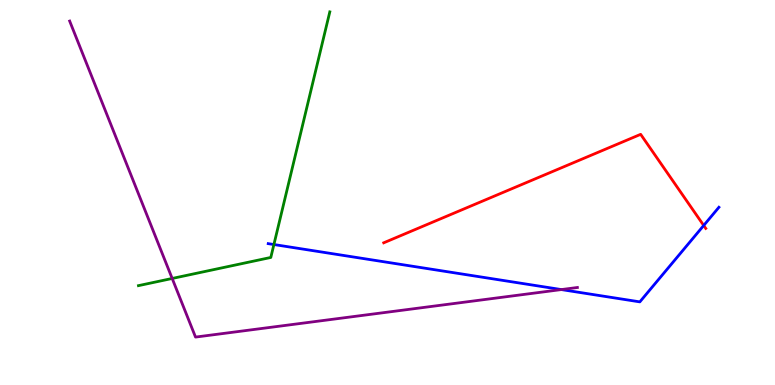[{'lines': ['blue', 'red'], 'intersections': [{'x': 9.08, 'y': 4.14}]}, {'lines': ['green', 'red'], 'intersections': []}, {'lines': ['purple', 'red'], 'intersections': []}, {'lines': ['blue', 'green'], 'intersections': [{'x': 3.53, 'y': 3.65}]}, {'lines': ['blue', 'purple'], 'intersections': [{'x': 7.24, 'y': 2.48}]}, {'lines': ['green', 'purple'], 'intersections': [{'x': 2.22, 'y': 2.77}]}]